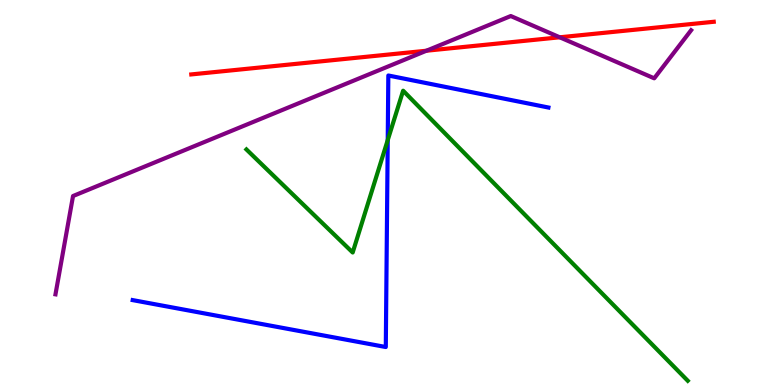[{'lines': ['blue', 'red'], 'intersections': []}, {'lines': ['green', 'red'], 'intersections': []}, {'lines': ['purple', 'red'], 'intersections': [{'x': 5.5, 'y': 8.68}, {'x': 7.22, 'y': 9.03}]}, {'lines': ['blue', 'green'], 'intersections': [{'x': 5.0, 'y': 6.36}]}, {'lines': ['blue', 'purple'], 'intersections': []}, {'lines': ['green', 'purple'], 'intersections': []}]